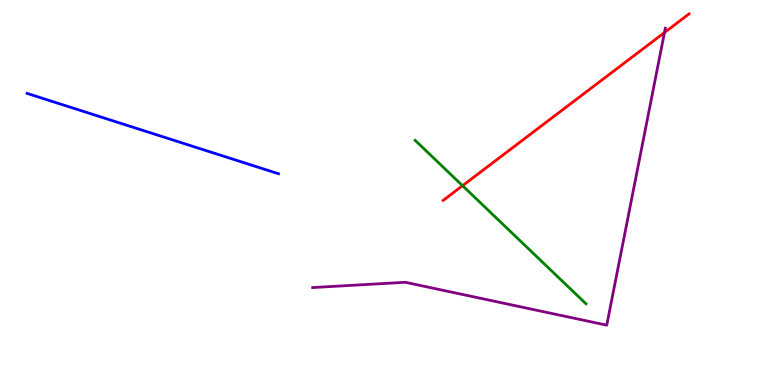[{'lines': ['blue', 'red'], 'intersections': []}, {'lines': ['green', 'red'], 'intersections': [{'x': 5.97, 'y': 5.18}]}, {'lines': ['purple', 'red'], 'intersections': [{'x': 8.57, 'y': 9.15}]}, {'lines': ['blue', 'green'], 'intersections': []}, {'lines': ['blue', 'purple'], 'intersections': []}, {'lines': ['green', 'purple'], 'intersections': []}]